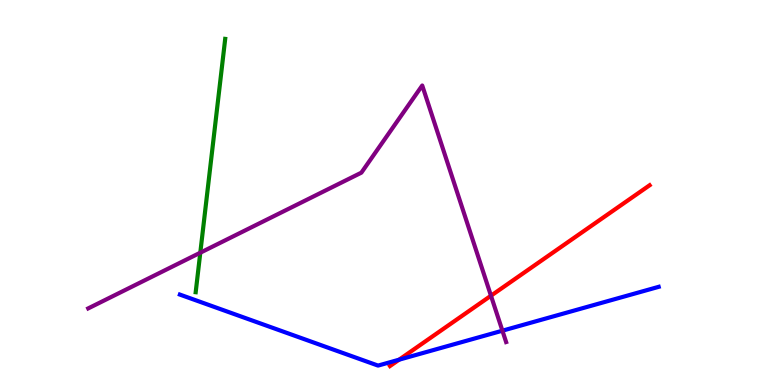[{'lines': ['blue', 'red'], 'intersections': [{'x': 5.15, 'y': 0.657}]}, {'lines': ['green', 'red'], 'intersections': []}, {'lines': ['purple', 'red'], 'intersections': [{'x': 6.34, 'y': 2.32}]}, {'lines': ['blue', 'green'], 'intersections': []}, {'lines': ['blue', 'purple'], 'intersections': [{'x': 6.48, 'y': 1.41}]}, {'lines': ['green', 'purple'], 'intersections': [{'x': 2.58, 'y': 3.44}]}]